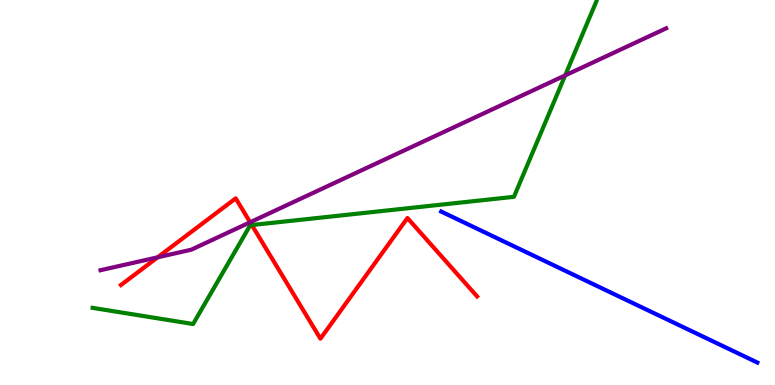[{'lines': ['blue', 'red'], 'intersections': []}, {'lines': ['green', 'red'], 'intersections': [{'x': 3.25, 'y': 4.15}]}, {'lines': ['purple', 'red'], 'intersections': [{'x': 2.03, 'y': 3.32}, {'x': 3.23, 'y': 4.23}]}, {'lines': ['blue', 'green'], 'intersections': []}, {'lines': ['blue', 'purple'], 'intersections': []}, {'lines': ['green', 'purple'], 'intersections': [{'x': 7.29, 'y': 8.04}]}]